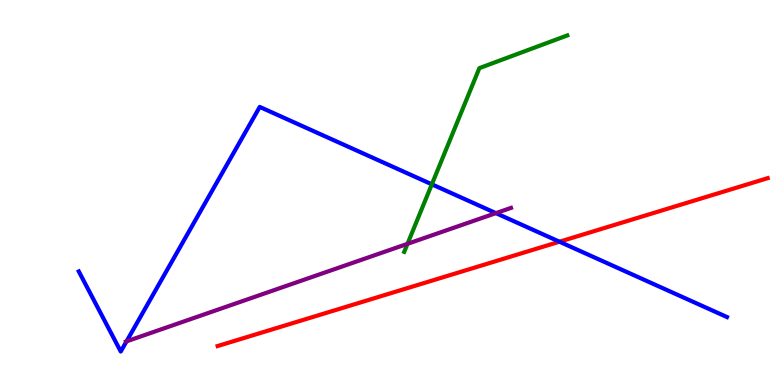[{'lines': ['blue', 'red'], 'intersections': [{'x': 7.22, 'y': 3.72}]}, {'lines': ['green', 'red'], 'intersections': []}, {'lines': ['purple', 'red'], 'intersections': []}, {'lines': ['blue', 'green'], 'intersections': [{'x': 5.57, 'y': 5.21}]}, {'lines': ['blue', 'purple'], 'intersections': [{'x': 1.63, 'y': 1.13}, {'x': 6.4, 'y': 4.46}]}, {'lines': ['green', 'purple'], 'intersections': [{'x': 5.26, 'y': 3.67}]}]